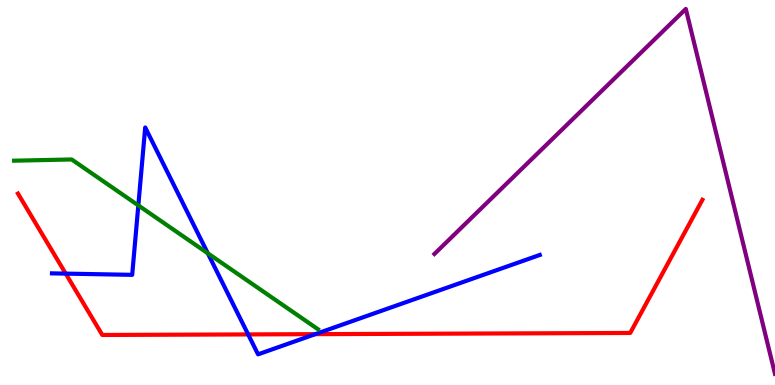[{'lines': ['blue', 'red'], 'intersections': [{'x': 0.848, 'y': 2.89}, {'x': 3.2, 'y': 1.31}, {'x': 4.07, 'y': 1.32}]}, {'lines': ['green', 'red'], 'intersections': []}, {'lines': ['purple', 'red'], 'intersections': []}, {'lines': ['blue', 'green'], 'intersections': [{'x': 1.78, 'y': 4.66}, {'x': 2.68, 'y': 3.42}]}, {'lines': ['blue', 'purple'], 'intersections': []}, {'lines': ['green', 'purple'], 'intersections': []}]